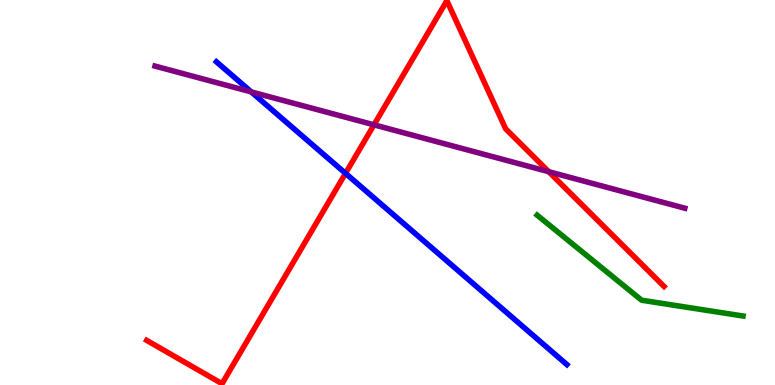[{'lines': ['blue', 'red'], 'intersections': [{'x': 4.46, 'y': 5.5}]}, {'lines': ['green', 'red'], 'intersections': []}, {'lines': ['purple', 'red'], 'intersections': [{'x': 4.83, 'y': 6.76}, {'x': 7.08, 'y': 5.54}]}, {'lines': ['blue', 'green'], 'intersections': []}, {'lines': ['blue', 'purple'], 'intersections': [{'x': 3.24, 'y': 7.61}]}, {'lines': ['green', 'purple'], 'intersections': []}]